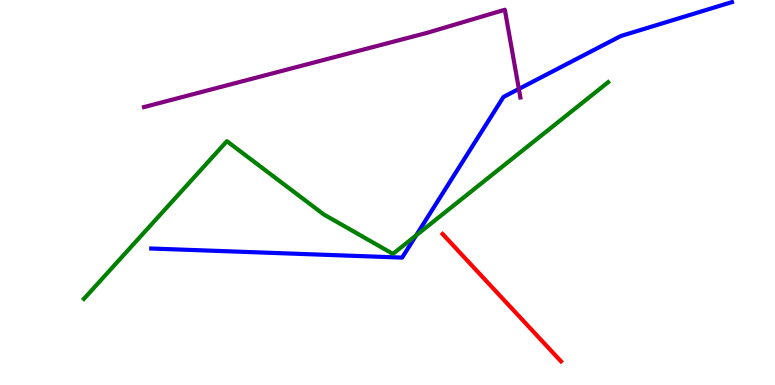[{'lines': ['blue', 'red'], 'intersections': []}, {'lines': ['green', 'red'], 'intersections': []}, {'lines': ['purple', 'red'], 'intersections': []}, {'lines': ['blue', 'green'], 'intersections': [{'x': 5.37, 'y': 3.89}]}, {'lines': ['blue', 'purple'], 'intersections': [{'x': 6.7, 'y': 7.69}]}, {'lines': ['green', 'purple'], 'intersections': []}]